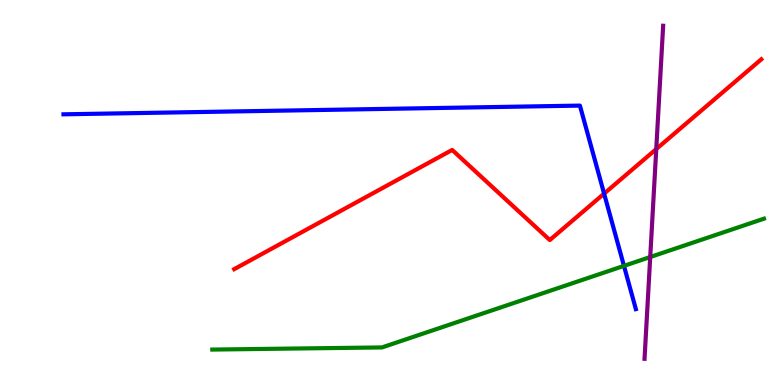[{'lines': ['blue', 'red'], 'intersections': [{'x': 7.79, 'y': 4.97}]}, {'lines': ['green', 'red'], 'intersections': []}, {'lines': ['purple', 'red'], 'intersections': [{'x': 8.47, 'y': 6.13}]}, {'lines': ['blue', 'green'], 'intersections': [{'x': 8.05, 'y': 3.09}]}, {'lines': ['blue', 'purple'], 'intersections': []}, {'lines': ['green', 'purple'], 'intersections': [{'x': 8.39, 'y': 3.32}]}]